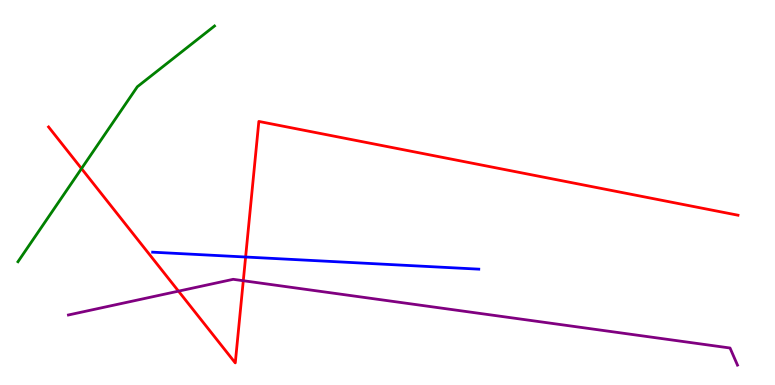[{'lines': ['blue', 'red'], 'intersections': [{'x': 3.17, 'y': 3.32}]}, {'lines': ['green', 'red'], 'intersections': [{'x': 1.05, 'y': 5.62}]}, {'lines': ['purple', 'red'], 'intersections': [{'x': 2.3, 'y': 2.44}, {'x': 3.14, 'y': 2.71}]}, {'lines': ['blue', 'green'], 'intersections': []}, {'lines': ['blue', 'purple'], 'intersections': []}, {'lines': ['green', 'purple'], 'intersections': []}]